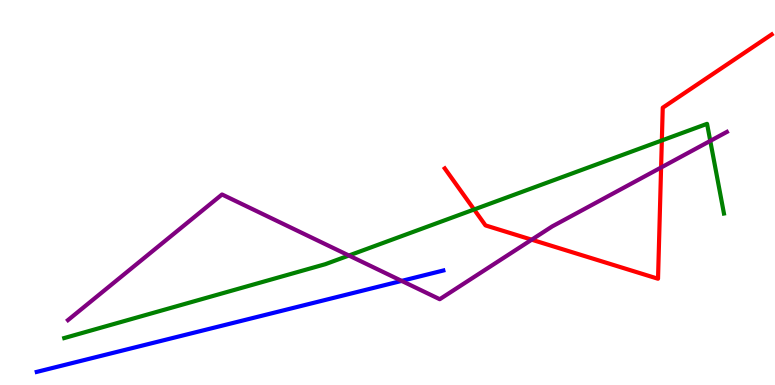[{'lines': ['blue', 'red'], 'intersections': []}, {'lines': ['green', 'red'], 'intersections': [{'x': 6.12, 'y': 4.56}, {'x': 8.54, 'y': 6.35}]}, {'lines': ['purple', 'red'], 'intersections': [{'x': 6.86, 'y': 3.77}, {'x': 8.53, 'y': 5.65}]}, {'lines': ['blue', 'green'], 'intersections': []}, {'lines': ['blue', 'purple'], 'intersections': [{'x': 5.18, 'y': 2.7}]}, {'lines': ['green', 'purple'], 'intersections': [{'x': 4.5, 'y': 3.36}, {'x': 9.16, 'y': 6.34}]}]